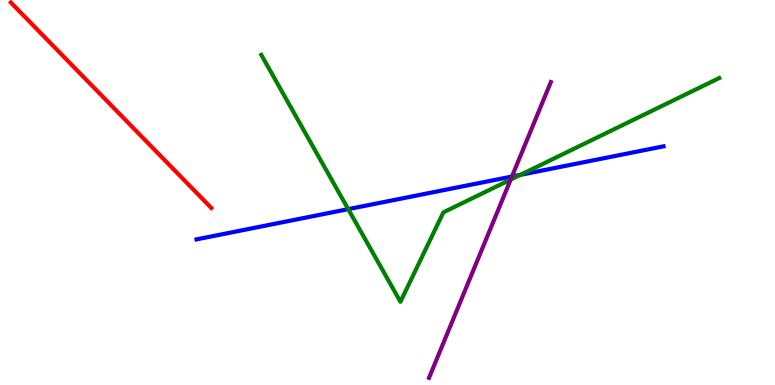[{'lines': ['blue', 'red'], 'intersections': []}, {'lines': ['green', 'red'], 'intersections': []}, {'lines': ['purple', 'red'], 'intersections': []}, {'lines': ['blue', 'green'], 'intersections': [{'x': 4.49, 'y': 4.57}, {'x': 6.72, 'y': 5.46}]}, {'lines': ['blue', 'purple'], 'intersections': [{'x': 6.61, 'y': 5.41}]}, {'lines': ['green', 'purple'], 'intersections': [{'x': 6.59, 'y': 5.34}]}]